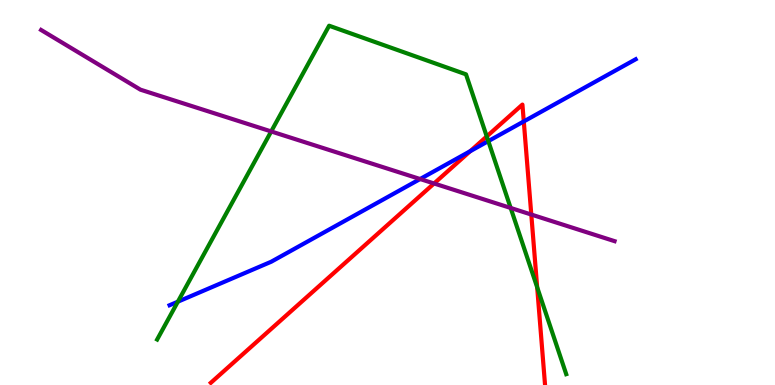[{'lines': ['blue', 'red'], 'intersections': [{'x': 6.07, 'y': 6.07}, {'x': 6.76, 'y': 6.85}]}, {'lines': ['green', 'red'], 'intersections': [{'x': 6.28, 'y': 6.46}, {'x': 6.93, 'y': 2.54}]}, {'lines': ['purple', 'red'], 'intersections': [{'x': 5.6, 'y': 5.23}, {'x': 6.86, 'y': 4.43}]}, {'lines': ['blue', 'green'], 'intersections': [{'x': 2.3, 'y': 2.16}, {'x': 6.3, 'y': 6.33}]}, {'lines': ['blue', 'purple'], 'intersections': [{'x': 5.42, 'y': 5.35}]}, {'lines': ['green', 'purple'], 'intersections': [{'x': 3.5, 'y': 6.59}, {'x': 6.59, 'y': 4.6}]}]